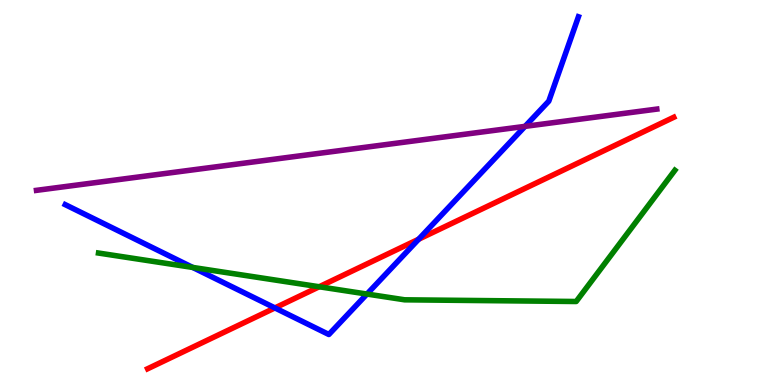[{'lines': ['blue', 'red'], 'intersections': [{'x': 3.55, 'y': 2.0}, {'x': 5.4, 'y': 3.79}]}, {'lines': ['green', 'red'], 'intersections': [{'x': 4.12, 'y': 2.55}]}, {'lines': ['purple', 'red'], 'intersections': []}, {'lines': ['blue', 'green'], 'intersections': [{'x': 2.49, 'y': 3.05}, {'x': 4.74, 'y': 2.36}]}, {'lines': ['blue', 'purple'], 'intersections': [{'x': 6.77, 'y': 6.72}]}, {'lines': ['green', 'purple'], 'intersections': []}]